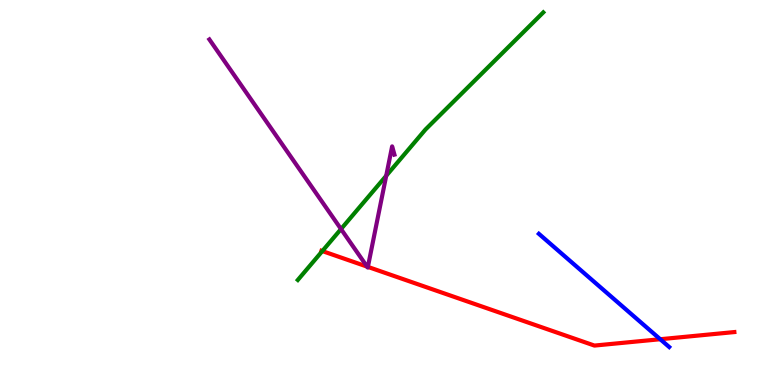[{'lines': ['blue', 'red'], 'intersections': [{'x': 8.52, 'y': 1.19}]}, {'lines': ['green', 'red'], 'intersections': [{'x': 4.16, 'y': 3.48}]}, {'lines': ['purple', 'red'], 'intersections': [{'x': 4.74, 'y': 3.07}, {'x': 4.75, 'y': 3.07}]}, {'lines': ['blue', 'green'], 'intersections': []}, {'lines': ['blue', 'purple'], 'intersections': []}, {'lines': ['green', 'purple'], 'intersections': [{'x': 4.4, 'y': 4.05}, {'x': 4.98, 'y': 5.43}]}]